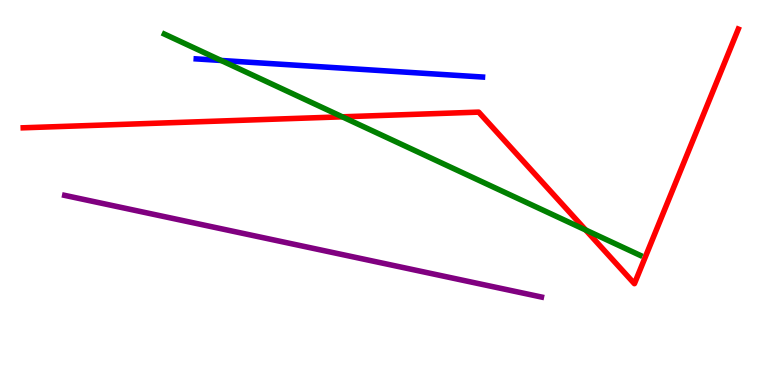[{'lines': ['blue', 'red'], 'intersections': []}, {'lines': ['green', 'red'], 'intersections': [{'x': 4.42, 'y': 6.97}, {'x': 7.56, 'y': 4.03}]}, {'lines': ['purple', 'red'], 'intersections': []}, {'lines': ['blue', 'green'], 'intersections': [{'x': 2.85, 'y': 8.43}]}, {'lines': ['blue', 'purple'], 'intersections': []}, {'lines': ['green', 'purple'], 'intersections': []}]